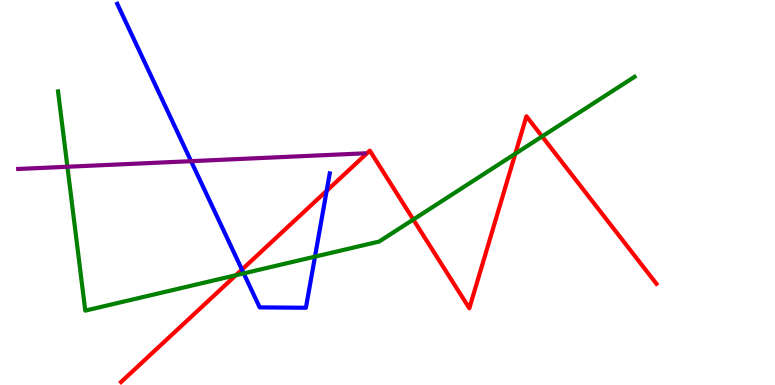[{'lines': ['blue', 'red'], 'intersections': [{'x': 3.12, 'y': 3.0}, {'x': 4.21, 'y': 5.04}]}, {'lines': ['green', 'red'], 'intersections': [{'x': 3.04, 'y': 2.85}, {'x': 5.33, 'y': 4.3}, {'x': 6.65, 'y': 6.01}, {'x': 6.99, 'y': 6.46}]}, {'lines': ['purple', 'red'], 'intersections': []}, {'lines': ['blue', 'green'], 'intersections': [{'x': 3.14, 'y': 2.9}, {'x': 4.06, 'y': 3.33}]}, {'lines': ['blue', 'purple'], 'intersections': [{'x': 2.47, 'y': 5.81}]}, {'lines': ['green', 'purple'], 'intersections': [{'x': 0.87, 'y': 5.67}]}]